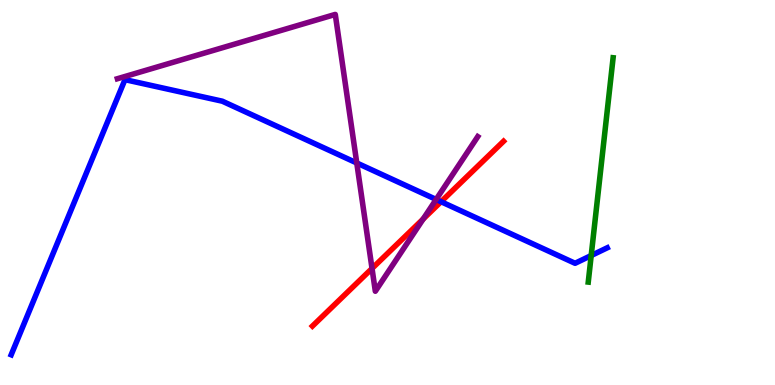[{'lines': ['blue', 'red'], 'intersections': [{'x': 5.69, 'y': 4.76}]}, {'lines': ['green', 'red'], 'intersections': []}, {'lines': ['purple', 'red'], 'intersections': [{'x': 4.8, 'y': 3.03}, {'x': 5.46, 'y': 4.31}]}, {'lines': ['blue', 'green'], 'intersections': [{'x': 7.63, 'y': 3.36}]}, {'lines': ['blue', 'purple'], 'intersections': [{'x': 4.6, 'y': 5.77}, {'x': 5.63, 'y': 4.82}]}, {'lines': ['green', 'purple'], 'intersections': []}]